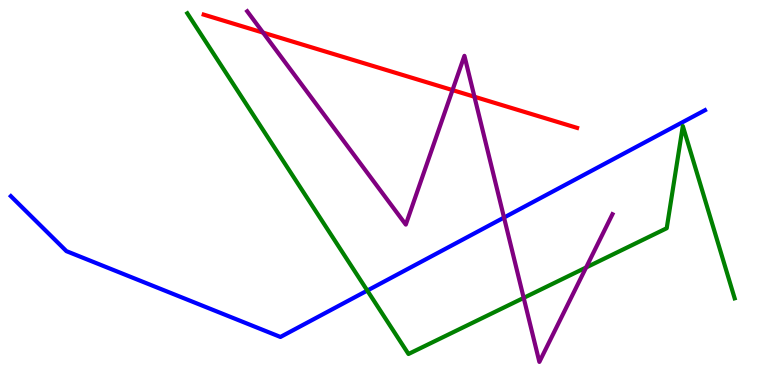[{'lines': ['blue', 'red'], 'intersections': []}, {'lines': ['green', 'red'], 'intersections': []}, {'lines': ['purple', 'red'], 'intersections': [{'x': 3.39, 'y': 9.15}, {'x': 5.84, 'y': 7.66}, {'x': 6.12, 'y': 7.49}]}, {'lines': ['blue', 'green'], 'intersections': [{'x': 4.74, 'y': 2.45}]}, {'lines': ['blue', 'purple'], 'intersections': [{'x': 6.5, 'y': 4.35}]}, {'lines': ['green', 'purple'], 'intersections': [{'x': 6.76, 'y': 2.26}, {'x': 7.56, 'y': 3.05}]}]